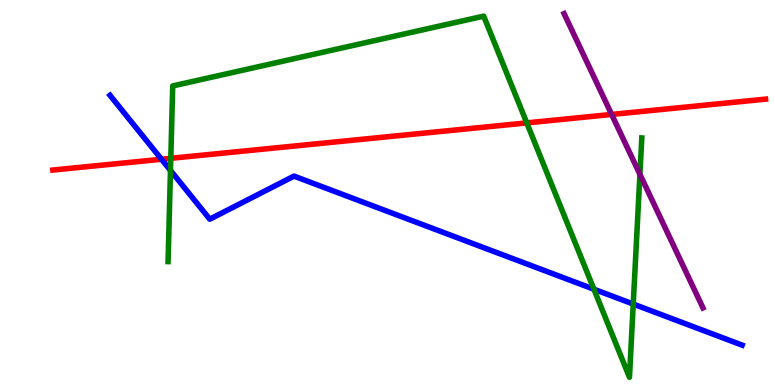[{'lines': ['blue', 'red'], 'intersections': [{'x': 2.08, 'y': 5.86}]}, {'lines': ['green', 'red'], 'intersections': [{'x': 2.2, 'y': 5.89}, {'x': 6.8, 'y': 6.81}]}, {'lines': ['purple', 'red'], 'intersections': [{'x': 7.89, 'y': 7.03}]}, {'lines': ['blue', 'green'], 'intersections': [{'x': 2.2, 'y': 5.57}, {'x': 7.66, 'y': 2.49}, {'x': 8.17, 'y': 2.1}]}, {'lines': ['blue', 'purple'], 'intersections': []}, {'lines': ['green', 'purple'], 'intersections': [{'x': 8.26, 'y': 5.47}]}]